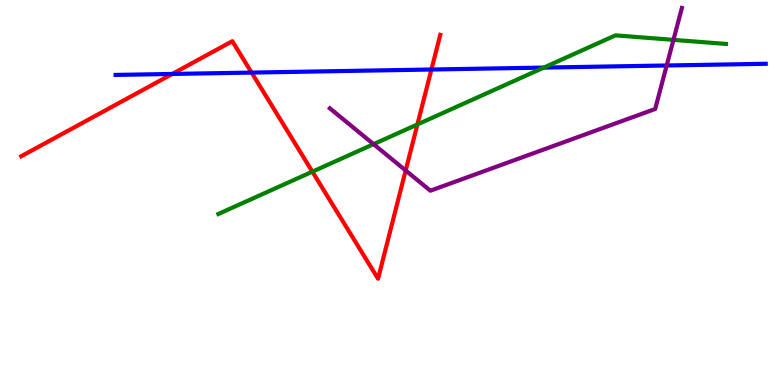[{'lines': ['blue', 'red'], 'intersections': [{'x': 2.22, 'y': 8.08}, {'x': 3.25, 'y': 8.11}, {'x': 5.57, 'y': 8.19}]}, {'lines': ['green', 'red'], 'intersections': [{'x': 4.03, 'y': 5.54}, {'x': 5.39, 'y': 6.77}]}, {'lines': ['purple', 'red'], 'intersections': [{'x': 5.23, 'y': 5.57}]}, {'lines': ['blue', 'green'], 'intersections': [{'x': 7.02, 'y': 8.24}]}, {'lines': ['blue', 'purple'], 'intersections': [{'x': 8.6, 'y': 8.3}]}, {'lines': ['green', 'purple'], 'intersections': [{'x': 4.82, 'y': 6.26}, {'x': 8.69, 'y': 8.96}]}]